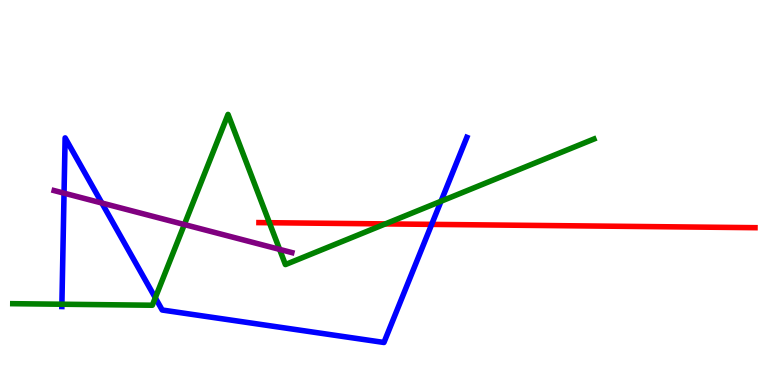[{'lines': ['blue', 'red'], 'intersections': [{'x': 5.57, 'y': 4.17}]}, {'lines': ['green', 'red'], 'intersections': [{'x': 3.48, 'y': 4.22}, {'x': 4.97, 'y': 4.18}]}, {'lines': ['purple', 'red'], 'intersections': []}, {'lines': ['blue', 'green'], 'intersections': [{'x': 0.799, 'y': 2.1}, {'x': 2.0, 'y': 2.27}, {'x': 5.69, 'y': 4.77}]}, {'lines': ['blue', 'purple'], 'intersections': [{'x': 0.826, 'y': 4.98}, {'x': 1.31, 'y': 4.73}]}, {'lines': ['green', 'purple'], 'intersections': [{'x': 2.38, 'y': 4.17}, {'x': 3.61, 'y': 3.52}]}]